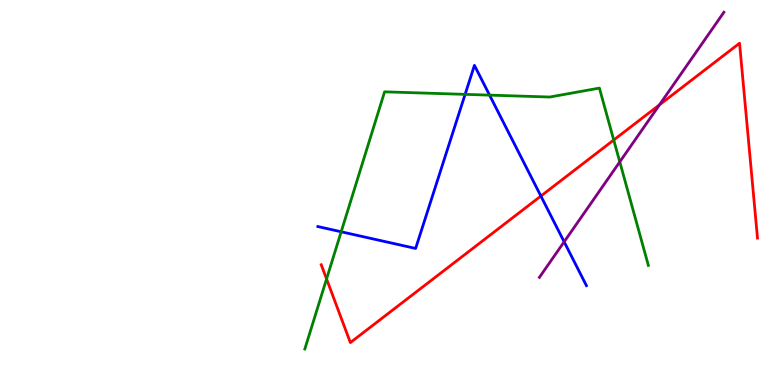[{'lines': ['blue', 'red'], 'intersections': [{'x': 6.98, 'y': 4.91}]}, {'lines': ['green', 'red'], 'intersections': [{'x': 4.21, 'y': 2.75}, {'x': 7.92, 'y': 6.36}]}, {'lines': ['purple', 'red'], 'intersections': [{'x': 8.51, 'y': 7.28}]}, {'lines': ['blue', 'green'], 'intersections': [{'x': 4.4, 'y': 3.98}, {'x': 6.0, 'y': 7.55}, {'x': 6.32, 'y': 7.53}]}, {'lines': ['blue', 'purple'], 'intersections': [{'x': 7.28, 'y': 3.72}]}, {'lines': ['green', 'purple'], 'intersections': [{'x': 8.0, 'y': 5.8}]}]